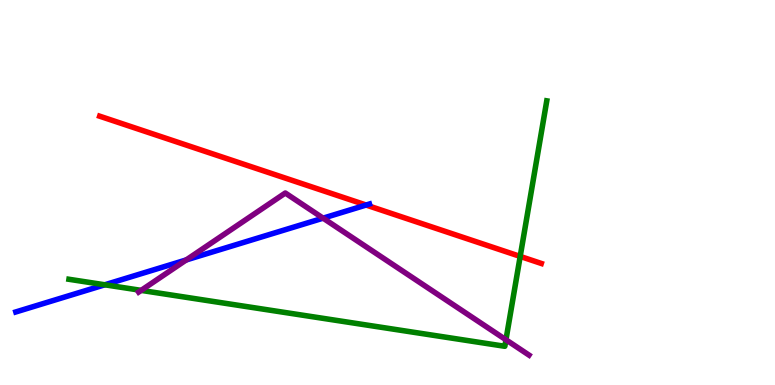[{'lines': ['blue', 'red'], 'intersections': [{'x': 4.72, 'y': 4.67}]}, {'lines': ['green', 'red'], 'intersections': [{'x': 6.71, 'y': 3.34}]}, {'lines': ['purple', 'red'], 'intersections': []}, {'lines': ['blue', 'green'], 'intersections': [{'x': 1.35, 'y': 2.6}]}, {'lines': ['blue', 'purple'], 'intersections': [{'x': 2.4, 'y': 3.25}, {'x': 4.17, 'y': 4.33}]}, {'lines': ['green', 'purple'], 'intersections': [{'x': 1.82, 'y': 2.46}, {'x': 6.53, 'y': 1.17}]}]